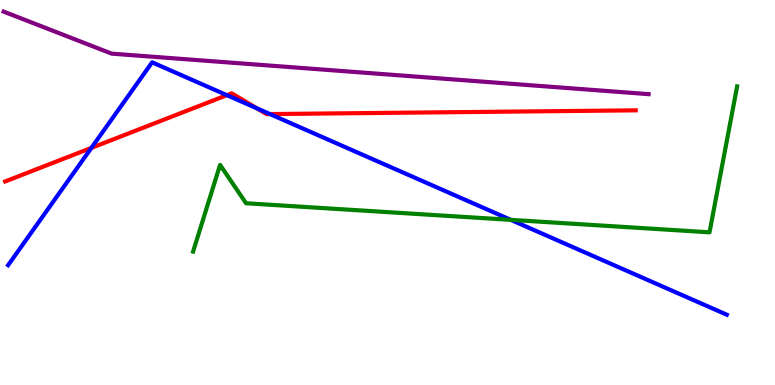[{'lines': ['blue', 'red'], 'intersections': [{'x': 1.18, 'y': 6.16}, {'x': 2.93, 'y': 7.53}, {'x': 3.32, 'y': 7.18}, {'x': 3.48, 'y': 7.04}]}, {'lines': ['green', 'red'], 'intersections': []}, {'lines': ['purple', 'red'], 'intersections': []}, {'lines': ['blue', 'green'], 'intersections': [{'x': 6.59, 'y': 4.29}]}, {'lines': ['blue', 'purple'], 'intersections': []}, {'lines': ['green', 'purple'], 'intersections': []}]